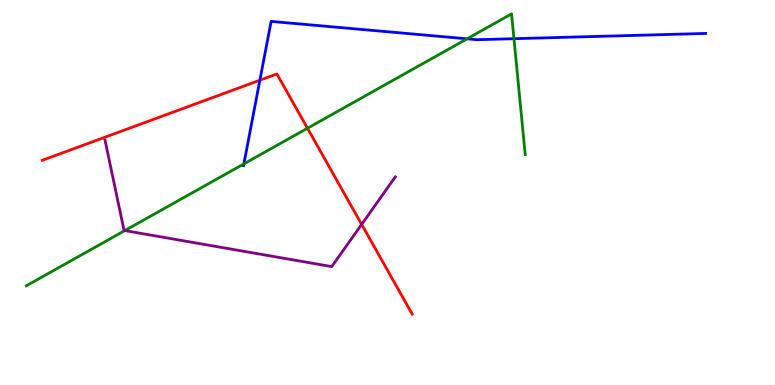[{'lines': ['blue', 'red'], 'intersections': [{'x': 3.35, 'y': 7.92}]}, {'lines': ['green', 'red'], 'intersections': [{'x': 3.97, 'y': 6.67}]}, {'lines': ['purple', 'red'], 'intersections': [{'x': 4.67, 'y': 4.17}]}, {'lines': ['blue', 'green'], 'intersections': [{'x': 3.15, 'y': 5.74}, {'x': 6.03, 'y': 8.99}, {'x': 6.63, 'y': 8.99}]}, {'lines': ['blue', 'purple'], 'intersections': []}, {'lines': ['green', 'purple'], 'intersections': [{'x': 1.61, 'y': 4.01}]}]